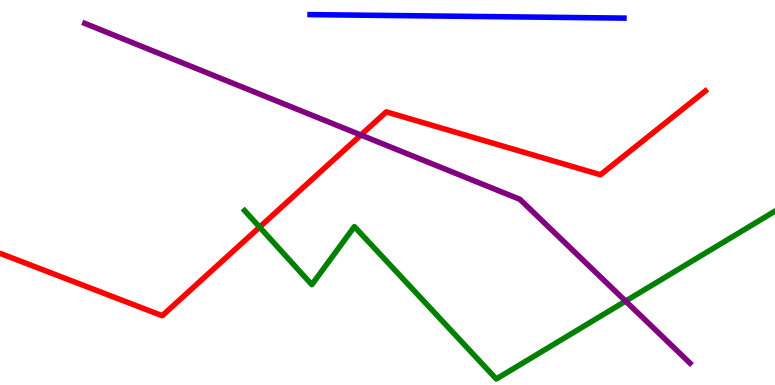[{'lines': ['blue', 'red'], 'intersections': []}, {'lines': ['green', 'red'], 'intersections': [{'x': 3.35, 'y': 4.1}]}, {'lines': ['purple', 'red'], 'intersections': [{'x': 4.66, 'y': 6.49}]}, {'lines': ['blue', 'green'], 'intersections': []}, {'lines': ['blue', 'purple'], 'intersections': []}, {'lines': ['green', 'purple'], 'intersections': [{'x': 8.07, 'y': 2.18}]}]